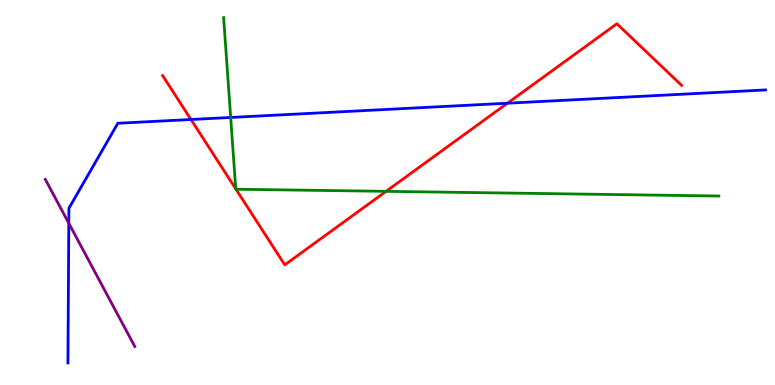[{'lines': ['blue', 'red'], 'intersections': [{'x': 2.46, 'y': 6.9}, {'x': 6.55, 'y': 7.32}]}, {'lines': ['green', 'red'], 'intersections': [{'x': 3.04, 'y': 5.09}, {'x': 3.04, 'y': 5.08}, {'x': 4.98, 'y': 5.03}]}, {'lines': ['purple', 'red'], 'intersections': []}, {'lines': ['blue', 'green'], 'intersections': [{'x': 2.98, 'y': 6.95}]}, {'lines': ['blue', 'purple'], 'intersections': [{'x': 0.888, 'y': 4.2}]}, {'lines': ['green', 'purple'], 'intersections': []}]